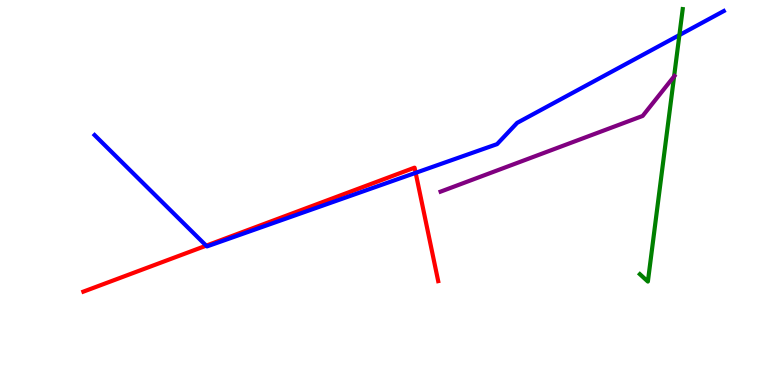[{'lines': ['blue', 'red'], 'intersections': [{'x': 2.66, 'y': 3.62}, {'x': 5.36, 'y': 5.51}]}, {'lines': ['green', 'red'], 'intersections': []}, {'lines': ['purple', 'red'], 'intersections': []}, {'lines': ['blue', 'green'], 'intersections': [{'x': 8.77, 'y': 9.09}]}, {'lines': ['blue', 'purple'], 'intersections': []}, {'lines': ['green', 'purple'], 'intersections': [{'x': 8.7, 'y': 8.02}]}]